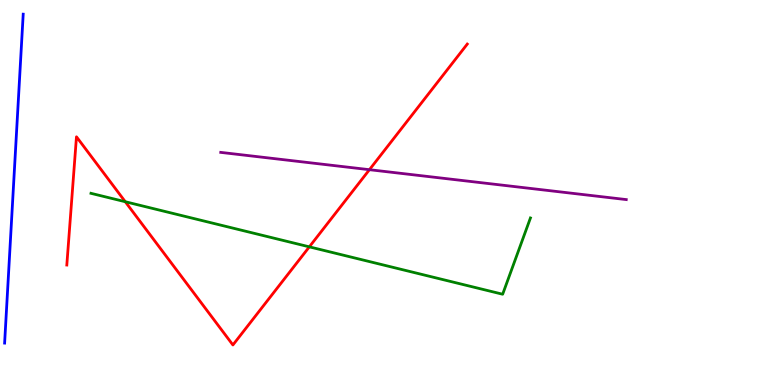[{'lines': ['blue', 'red'], 'intersections': []}, {'lines': ['green', 'red'], 'intersections': [{'x': 1.62, 'y': 4.76}, {'x': 3.99, 'y': 3.59}]}, {'lines': ['purple', 'red'], 'intersections': [{'x': 4.77, 'y': 5.59}]}, {'lines': ['blue', 'green'], 'intersections': []}, {'lines': ['blue', 'purple'], 'intersections': []}, {'lines': ['green', 'purple'], 'intersections': []}]